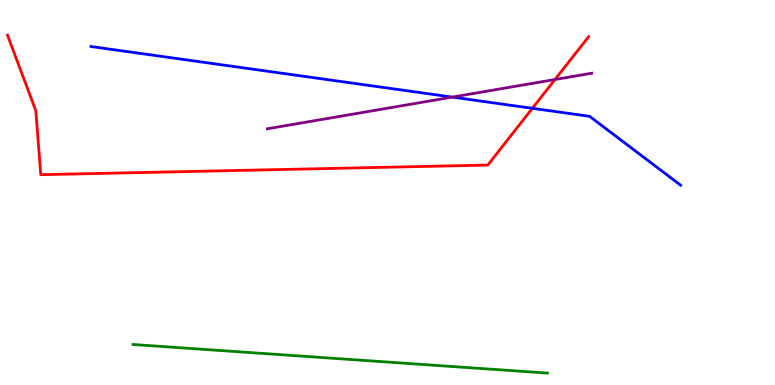[{'lines': ['blue', 'red'], 'intersections': [{'x': 6.87, 'y': 7.19}]}, {'lines': ['green', 'red'], 'intersections': []}, {'lines': ['purple', 'red'], 'intersections': [{'x': 7.16, 'y': 7.93}]}, {'lines': ['blue', 'green'], 'intersections': []}, {'lines': ['blue', 'purple'], 'intersections': [{'x': 5.84, 'y': 7.48}]}, {'lines': ['green', 'purple'], 'intersections': []}]